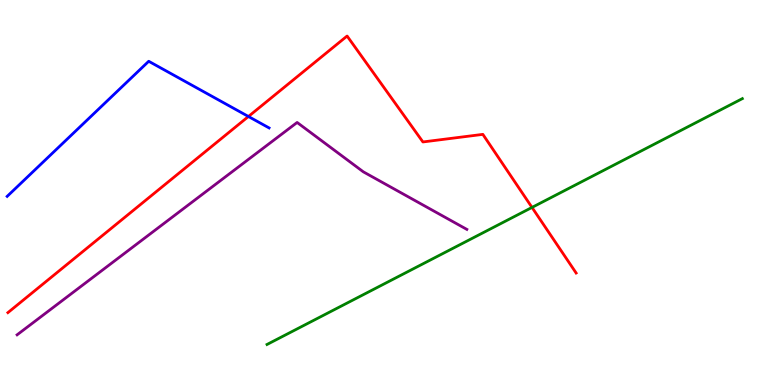[{'lines': ['blue', 'red'], 'intersections': [{'x': 3.21, 'y': 6.97}]}, {'lines': ['green', 'red'], 'intersections': [{'x': 6.86, 'y': 4.61}]}, {'lines': ['purple', 'red'], 'intersections': []}, {'lines': ['blue', 'green'], 'intersections': []}, {'lines': ['blue', 'purple'], 'intersections': []}, {'lines': ['green', 'purple'], 'intersections': []}]